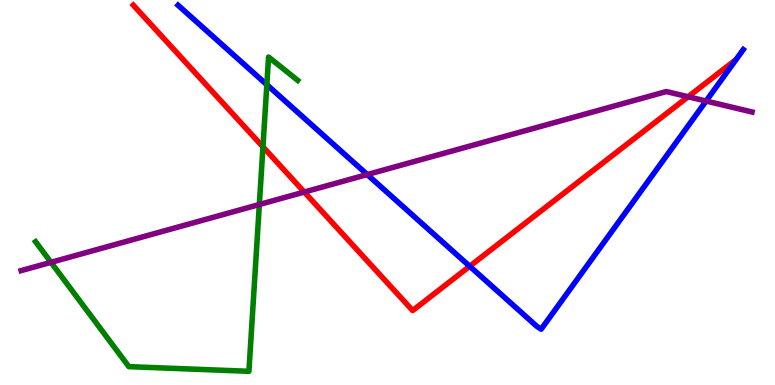[{'lines': ['blue', 'red'], 'intersections': [{'x': 6.06, 'y': 3.08}]}, {'lines': ['green', 'red'], 'intersections': [{'x': 3.39, 'y': 6.19}]}, {'lines': ['purple', 'red'], 'intersections': [{'x': 3.93, 'y': 5.01}, {'x': 8.88, 'y': 7.49}]}, {'lines': ['blue', 'green'], 'intersections': [{'x': 3.44, 'y': 7.8}]}, {'lines': ['blue', 'purple'], 'intersections': [{'x': 4.74, 'y': 5.47}, {'x': 9.11, 'y': 7.38}]}, {'lines': ['green', 'purple'], 'intersections': [{'x': 0.658, 'y': 3.19}, {'x': 3.35, 'y': 4.69}]}]